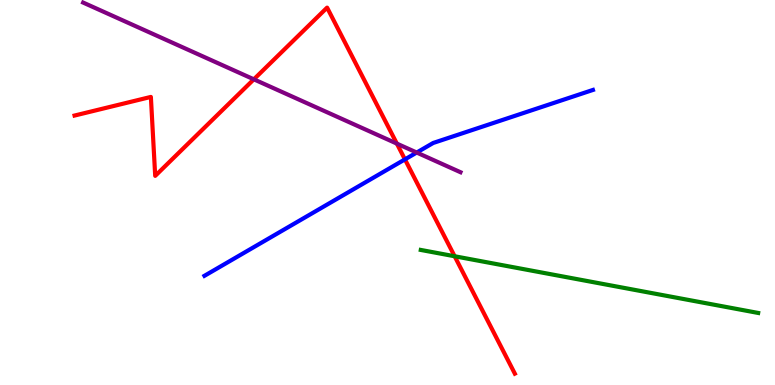[{'lines': ['blue', 'red'], 'intersections': [{'x': 5.23, 'y': 5.86}]}, {'lines': ['green', 'red'], 'intersections': [{'x': 5.87, 'y': 3.34}]}, {'lines': ['purple', 'red'], 'intersections': [{'x': 3.28, 'y': 7.94}, {'x': 5.12, 'y': 6.27}]}, {'lines': ['blue', 'green'], 'intersections': []}, {'lines': ['blue', 'purple'], 'intersections': [{'x': 5.38, 'y': 6.04}]}, {'lines': ['green', 'purple'], 'intersections': []}]